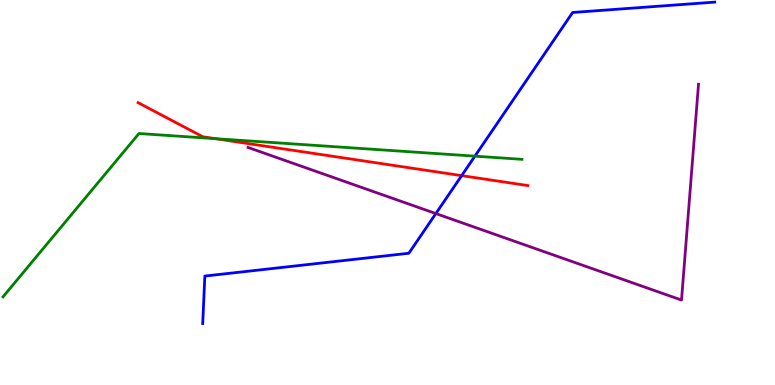[{'lines': ['blue', 'red'], 'intersections': [{'x': 5.96, 'y': 5.44}]}, {'lines': ['green', 'red'], 'intersections': [{'x': 2.78, 'y': 6.4}]}, {'lines': ['purple', 'red'], 'intersections': []}, {'lines': ['blue', 'green'], 'intersections': [{'x': 6.13, 'y': 5.94}]}, {'lines': ['blue', 'purple'], 'intersections': [{'x': 5.62, 'y': 4.45}]}, {'lines': ['green', 'purple'], 'intersections': []}]